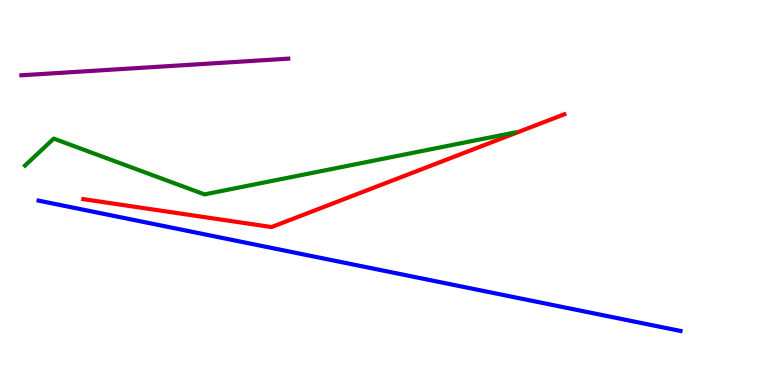[{'lines': ['blue', 'red'], 'intersections': []}, {'lines': ['green', 'red'], 'intersections': []}, {'lines': ['purple', 'red'], 'intersections': []}, {'lines': ['blue', 'green'], 'intersections': []}, {'lines': ['blue', 'purple'], 'intersections': []}, {'lines': ['green', 'purple'], 'intersections': []}]